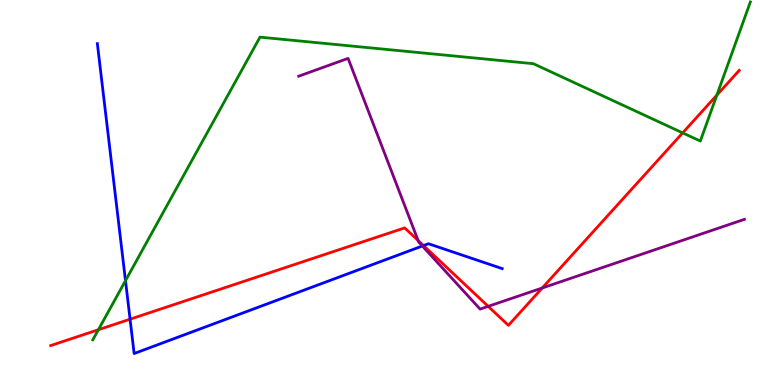[{'lines': ['blue', 'red'], 'intersections': [{'x': 1.68, 'y': 1.71}, {'x': 5.46, 'y': 3.62}]}, {'lines': ['green', 'red'], 'intersections': [{'x': 1.27, 'y': 1.44}, {'x': 8.81, 'y': 6.55}, {'x': 9.25, 'y': 7.53}]}, {'lines': ['purple', 'red'], 'intersections': [{'x': 5.4, 'y': 3.75}, {'x': 6.3, 'y': 2.04}, {'x': 7.0, 'y': 2.52}]}, {'lines': ['blue', 'green'], 'intersections': [{'x': 1.62, 'y': 2.71}]}, {'lines': ['blue', 'purple'], 'intersections': [{'x': 5.45, 'y': 3.61}]}, {'lines': ['green', 'purple'], 'intersections': []}]